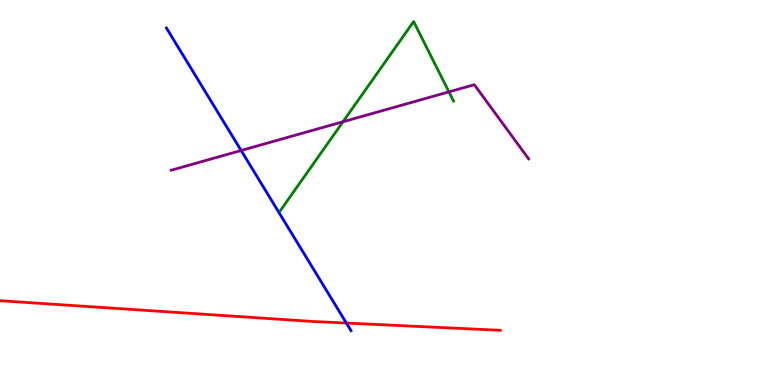[{'lines': ['blue', 'red'], 'intersections': [{'x': 4.47, 'y': 1.61}]}, {'lines': ['green', 'red'], 'intersections': []}, {'lines': ['purple', 'red'], 'intersections': []}, {'lines': ['blue', 'green'], 'intersections': []}, {'lines': ['blue', 'purple'], 'intersections': [{'x': 3.11, 'y': 6.09}]}, {'lines': ['green', 'purple'], 'intersections': [{'x': 4.43, 'y': 6.84}, {'x': 5.79, 'y': 7.61}]}]